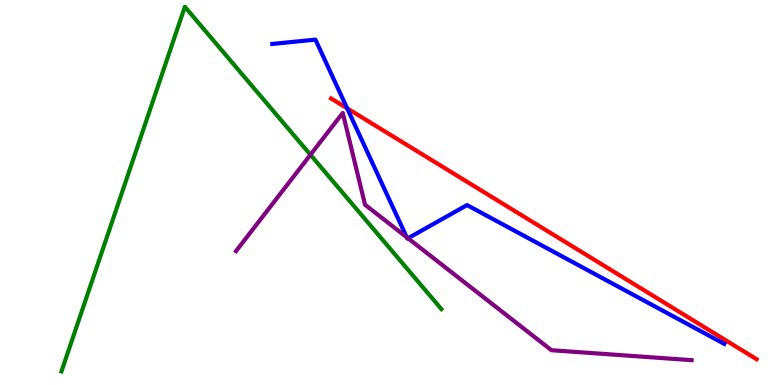[{'lines': ['blue', 'red'], 'intersections': [{'x': 4.48, 'y': 7.19}]}, {'lines': ['green', 'red'], 'intersections': []}, {'lines': ['purple', 'red'], 'intersections': []}, {'lines': ['blue', 'green'], 'intersections': []}, {'lines': ['blue', 'purple'], 'intersections': [{'x': 5.25, 'y': 3.84}, {'x': 5.26, 'y': 3.81}]}, {'lines': ['green', 'purple'], 'intersections': [{'x': 4.01, 'y': 5.98}]}]